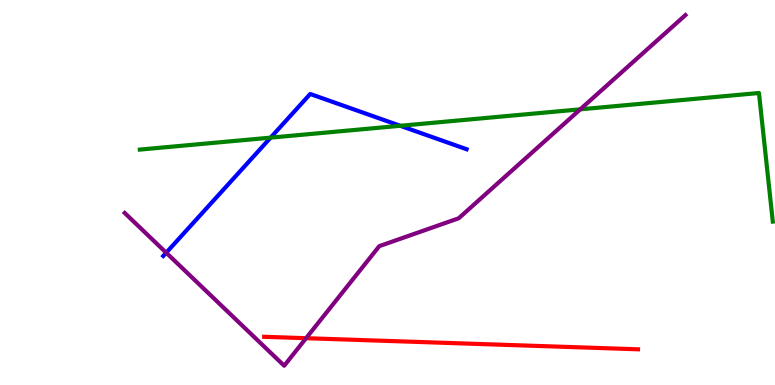[{'lines': ['blue', 'red'], 'intersections': []}, {'lines': ['green', 'red'], 'intersections': []}, {'lines': ['purple', 'red'], 'intersections': [{'x': 3.95, 'y': 1.22}]}, {'lines': ['blue', 'green'], 'intersections': [{'x': 3.49, 'y': 6.42}, {'x': 5.16, 'y': 6.73}]}, {'lines': ['blue', 'purple'], 'intersections': [{'x': 2.14, 'y': 3.44}]}, {'lines': ['green', 'purple'], 'intersections': [{'x': 7.49, 'y': 7.16}]}]